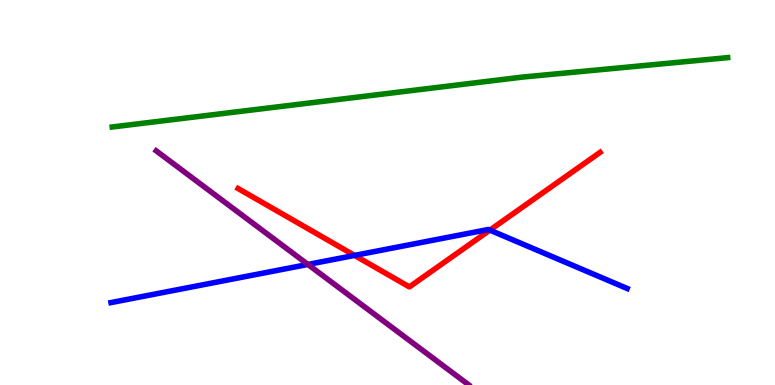[{'lines': ['blue', 'red'], 'intersections': [{'x': 4.57, 'y': 3.37}, {'x': 6.32, 'y': 4.02}]}, {'lines': ['green', 'red'], 'intersections': []}, {'lines': ['purple', 'red'], 'intersections': []}, {'lines': ['blue', 'green'], 'intersections': []}, {'lines': ['blue', 'purple'], 'intersections': [{'x': 3.97, 'y': 3.13}]}, {'lines': ['green', 'purple'], 'intersections': []}]